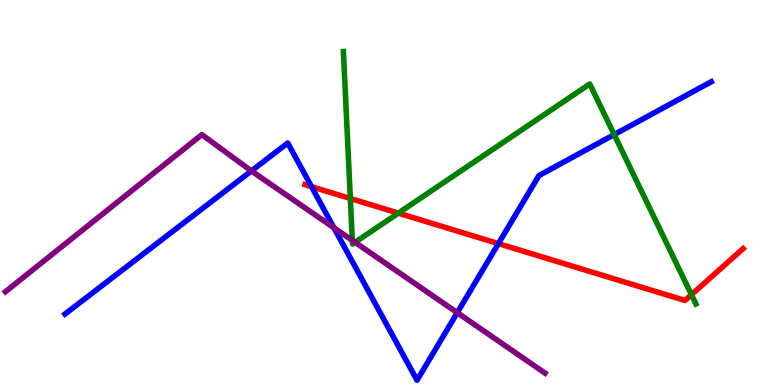[{'lines': ['blue', 'red'], 'intersections': [{'x': 4.02, 'y': 5.15}, {'x': 6.43, 'y': 3.67}]}, {'lines': ['green', 'red'], 'intersections': [{'x': 4.52, 'y': 4.84}, {'x': 5.14, 'y': 4.46}, {'x': 8.92, 'y': 2.35}]}, {'lines': ['purple', 'red'], 'intersections': []}, {'lines': ['blue', 'green'], 'intersections': [{'x': 7.92, 'y': 6.5}]}, {'lines': ['blue', 'purple'], 'intersections': [{'x': 3.24, 'y': 5.56}, {'x': 4.31, 'y': 4.08}, {'x': 5.9, 'y': 1.88}]}, {'lines': ['green', 'purple'], 'intersections': [{'x': 4.55, 'y': 3.75}, {'x': 4.58, 'y': 3.71}]}]